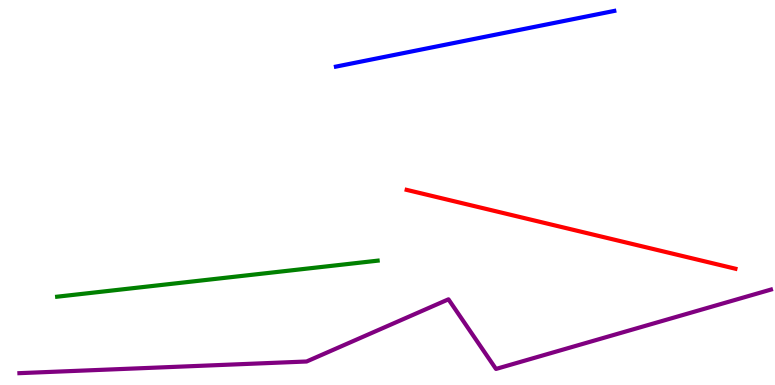[{'lines': ['blue', 'red'], 'intersections': []}, {'lines': ['green', 'red'], 'intersections': []}, {'lines': ['purple', 'red'], 'intersections': []}, {'lines': ['blue', 'green'], 'intersections': []}, {'lines': ['blue', 'purple'], 'intersections': []}, {'lines': ['green', 'purple'], 'intersections': []}]